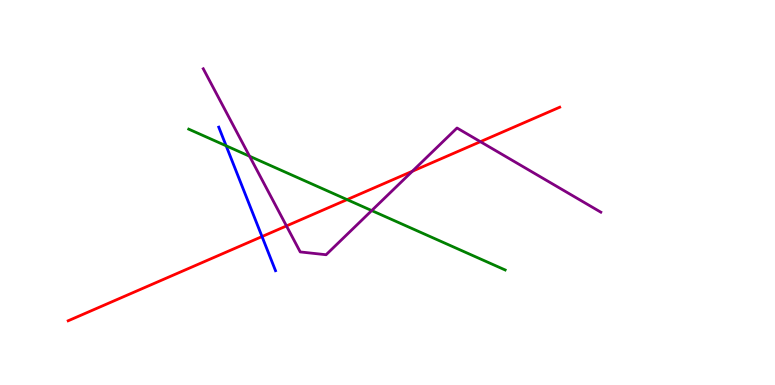[{'lines': ['blue', 'red'], 'intersections': [{'x': 3.38, 'y': 3.86}]}, {'lines': ['green', 'red'], 'intersections': [{'x': 4.48, 'y': 4.82}]}, {'lines': ['purple', 'red'], 'intersections': [{'x': 3.7, 'y': 4.13}, {'x': 5.32, 'y': 5.55}, {'x': 6.2, 'y': 6.32}]}, {'lines': ['blue', 'green'], 'intersections': [{'x': 2.92, 'y': 6.21}]}, {'lines': ['blue', 'purple'], 'intersections': []}, {'lines': ['green', 'purple'], 'intersections': [{'x': 3.22, 'y': 5.94}, {'x': 4.8, 'y': 4.53}]}]